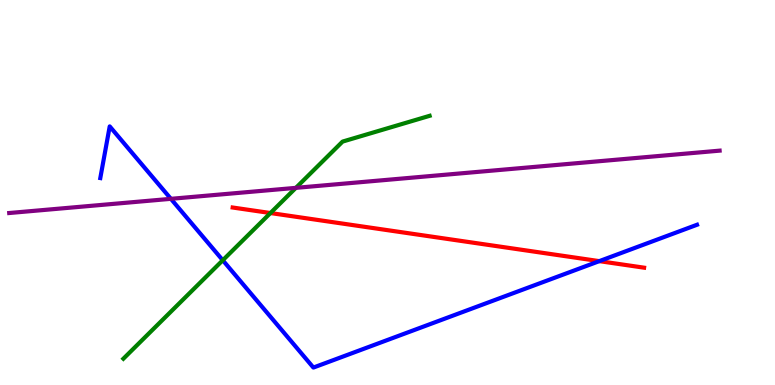[{'lines': ['blue', 'red'], 'intersections': [{'x': 7.73, 'y': 3.22}]}, {'lines': ['green', 'red'], 'intersections': [{'x': 3.49, 'y': 4.47}]}, {'lines': ['purple', 'red'], 'intersections': []}, {'lines': ['blue', 'green'], 'intersections': [{'x': 2.87, 'y': 3.24}]}, {'lines': ['blue', 'purple'], 'intersections': [{'x': 2.21, 'y': 4.84}]}, {'lines': ['green', 'purple'], 'intersections': [{'x': 3.82, 'y': 5.12}]}]